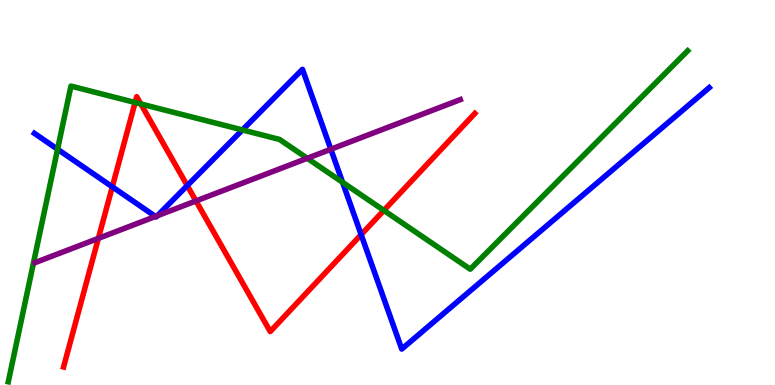[{'lines': ['blue', 'red'], 'intersections': [{'x': 1.45, 'y': 5.15}, {'x': 2.42, 'y': 5.18}, {'x': 4.66, 'y': 3.91}]}, {'lines': ['green', 'red'], 'intersections': [{'x': 1.74, 'y': 7.34}, {'x': 1.82, 'y': 7.3}, {'x': 4.95, 'y': 4.53}]}, {'lines': ['purple', 'red'], 'intersections': [{'x': 1.27, 'y': 3.81}, {'x': 2.53, 'y': 4.78}]}, {'lines': ['blue', 'green'], 'intersections': [{'x': 0.743, 'y': 6.12}, {'x': 3.13, 'y': 6.63}, {'x': 4.42, 'y': 5.26}]}, {'lines': ['blue', 'purple'], 'intersections': [{'x': 2.01, 'y': 4.38}, {'x': 2.03, 'y': 4.4}, {'x': 4.27, 'y': 6.12}]}, {'lines': ['green', 'purple'], 'intersections': [{'x': 3.96, 'y': 5.89}]}]